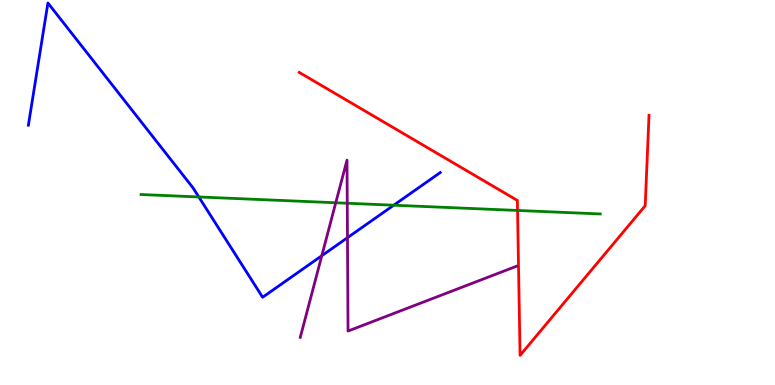[{'lines': ['blue', 'red'], 'intersections': []}, {'lines': ['green', 'red'], 'intersections': [{'x': 6.68, 'y': 4.53}]}, {'lines': ['purple', 'red'], 'intersections': []}, {'lines': ['blue', 'green'], 'intersections': [{'x': 2.57, 'y': 4.88}, {'x': 5.08, 'y': 4.67}]}, {'lines': ['blue', 'purple'], 'intersections': [{'x': 4.15, 'y': 3.36}, {'x': 4.48, 'y': 3.83}]}, {'lines': ['green', 'purple'], 'intersections': [{'x': 4.33, 'y': 4.73}, {'x': 4.48, 'y': 4.72}]}]